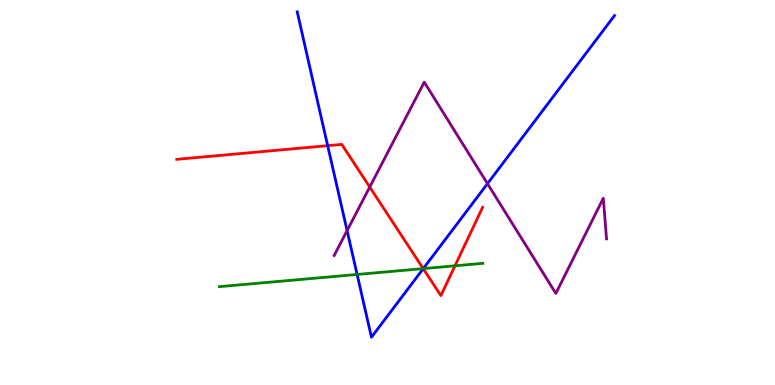[{'lines': ['blue', 'red'], 'intersections': [{'x': 4.23, 'y': 6.22}, {'x': 5.46, 'y': 3.02}]}, {'lines': ['green', 'red'], 'intersections': [{'x': 5.46, 'y': 3.02}, {'x': 5.87, 'y': 3.1}]}, {'lines': ['purple', 'red'], 'intersections': [{'x': 4.77, 'y': 5.14}]}, {'lines': ['blue', 'green'], 'intersections': [{'x': 4.61, 'y': 2.87}, {'x': 5.46, 'y': 3.02}]}, {'lines': ['blue', 'purple'], 'intersections': [{'x': 4.48, 'y': 4.01}, {'x': 6.29, 'y': 5.23}]}, {'lines': ['green', 'purple'], 'intersections': []}]